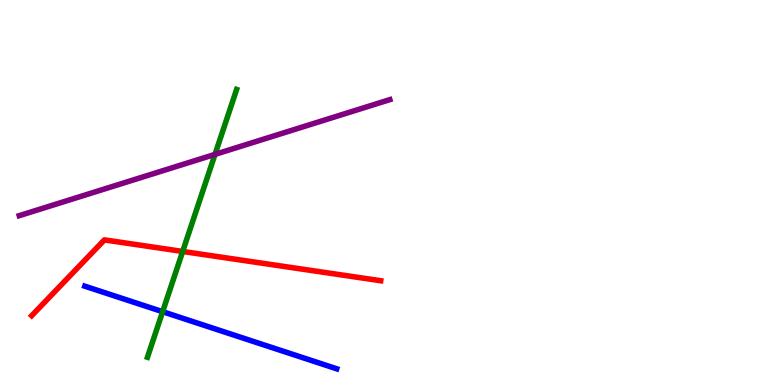[{'lines': ['blue', 'red'], 'intersections': []}, {'lines': ['green', 'red'], 'intersections': [{'x': 2.36, 'y': 3.47}]}, {'lines': ['purple', 'red'], 'intersections': []}, {'lines': ['blue', 'green'], 'intersections': [{'x': 2.1, 'y': 1.9}]}, {'lines': ['blue', 'purple'], 'intersections': []}, {'lines': ['green', 'purple'], 'intersections': [{'x': 2.77, 'y': 5.99}]}]